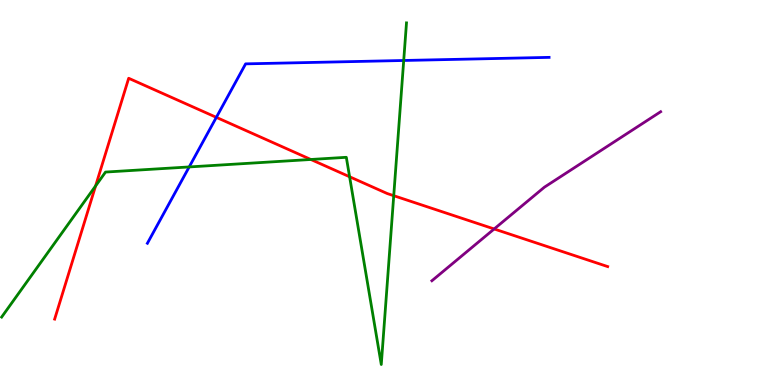[{'lines': ['blue', 'red'], 'intersections': [{'x': 2.79, 'y': 6.95}]}, {'lines': ['green', 'red'], 'intersections': [{'x': 1.23, 'y': 5.17}, {'x': 4.01, 'y': 5.86}, {'x': 4.51, 'y': 5.41}, {'x': 5.08, 'y': 4.92}]}, {'lines': ['purple', 'red'], 'intersections': [{'x': 6.38, 'y': 4.05}]}, {'lines': ['blue', 'green'], 'intersections': [{'x': 2.44, 'y': 5.66}, {'x': 5.21, 'y': 8.43}]}, {'lines': ['blue', 'purple'], 'intersections': []}, {'lines': ['green', 'purple'], 'intersections': []}]